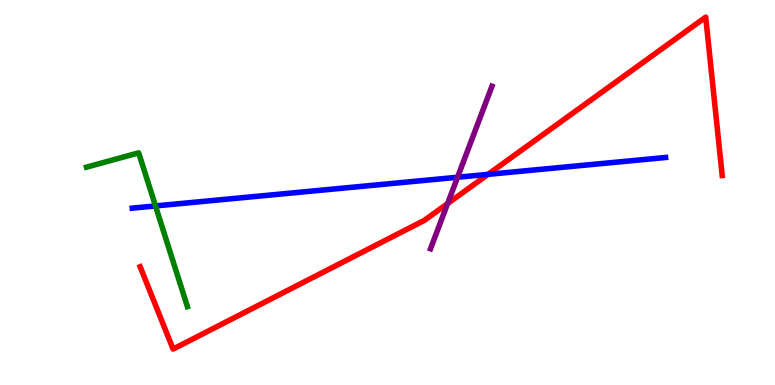[{'lines': ['blue', 'red'], 'intersections': [{'x': 6.3, 'y': 5.47}]}, {'lines': ['green', 'red'], 'intersections': []}, {'lines': ['purple', 'red'], 'intersections': [{'x': 5.78, 'y': 4.71}]}, {'lines': ['blue', 'green'], 'intersections': [{'x': 2.01, 'y': 4.65}]}, {'lines': ['blue', 'purple'], 'intersections': [{'x': 5.9, 'y': 5.4}]}, {'lines': ['green', 'purple'], 'intersections': []}]